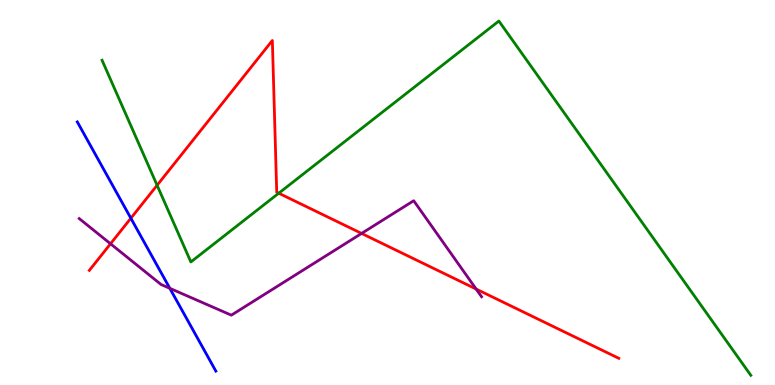[{'lines': ['blue', 'red'], 'intersections': [{'x': 1.69, 'y': 4.33}]}, {'lines': ['green', 'red'], 'intersections': [{'x': 2.03, 'y': 5.19}, {'x': 3.6, 'y': 4.98}]}, {'lines': ['purple', 'red'], 'intersections': [{'x': 1.43, 'y': 3.67}, {'x': 4.67, 'y': 3.94}, {'x': 6.14, 'y': 2.49}]}, {'lines': ['blue', 'green'], 'intersections': []}, {'lines': ['blue', 'purple'], 'intersections': [{'x': 2.19, 'y': 2.51}]}, {'lines': ['green', 'purple'], 'intersections': []}]